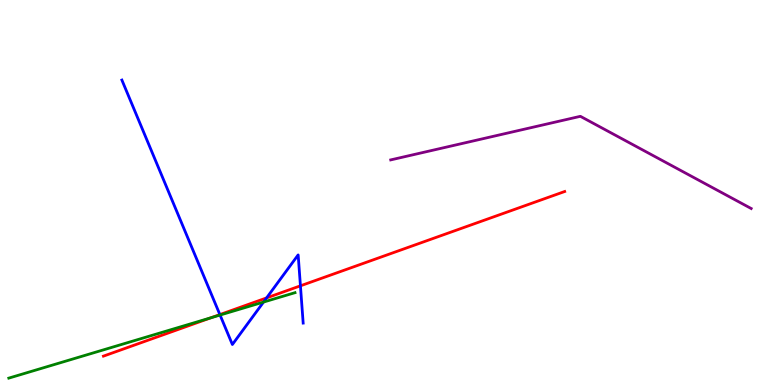[{'lines': ['blue', 'red'], 'intersections': [{'x': 2.84, 'y': 1.83}, {'x': 3.44, 'y': 2.26}, {'x': 3.88, 'y': 2.58}]}, {'lines': ['green', 'red'], 'intersections': [{'x': 2.72, 'y': 1.75}]}, {'lines': ['purple', 'red'], 'intersections': []}, {'lines': ['blue', 'green'], 'intersections': [{'x': 2.84, 'y': 1.82}, {'x': 3.4, 'y': 2.15}]}, {'lines': ['blue', 'purple'], 'intersections': []}, {'lines': ['green', 'purple'], 'intersections': []}]